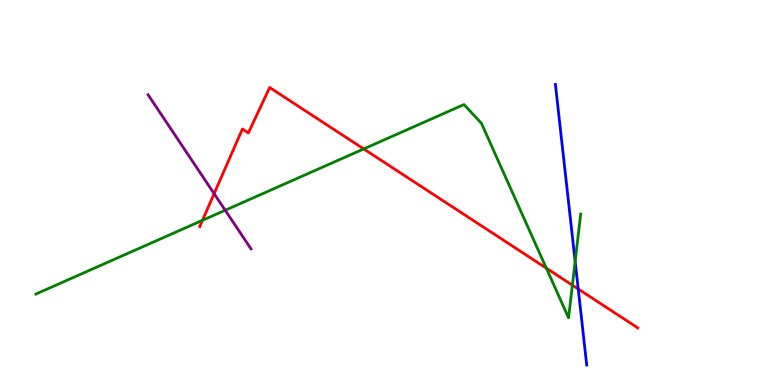[{'lines': ['blue', 'red'], 'intersections': [{'x': 7.46, 'y': 2.49}]}, {'lines': ['green', 'red'], 'intersections': [{'x': 2.61, 'y': 4.28}, {'x': 4.69, 'y': 6.13}, {'x': 7.05, 'y': 3.03}, {'x': 7.39, 'y': 2.59}]}, {'lines': ['purple', 'red'], 'intersections': [{'x': 2.76, 'y': 4.97}]}, {'lines': ['blue', 'green'], 'intersections': [{'x': 7.42, 'y': 3.21}]}, {'lines': ['blue', 'purple'], 'intersections': []}, {'lines': ['green', 'purple'], 'intersections': [{'x': 2.91, 'y': 4.54}]}]